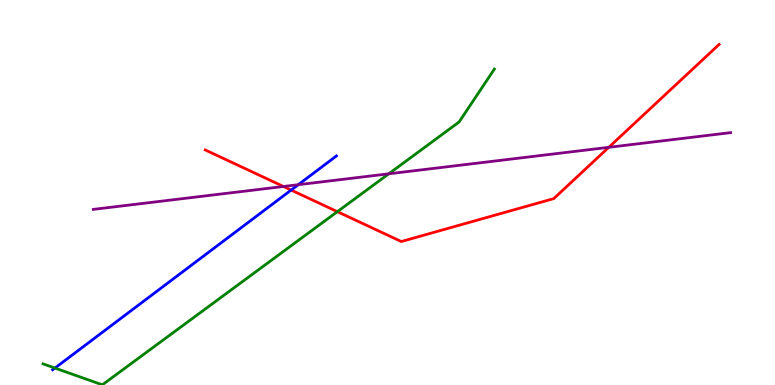[{'lines': ['blue', 'red'], 'intersections': [{'x': 3.76, 'y': 5.06}]}, {'lines': ['green', 'red'], 'intersections': [{'x': 4.35, 'y': 4.5}]}, {'lines': ['purple', 'red'], 'intersections': [{'x': 3.66, 'y': 5.16}, {'x': 7.86, 'y': 6.17}]}, {'lines': ['blue', 'green'], 'intersections': [{'x': 0.709, 'y': 0.44}]}, {'lines': ['blue', 'purple'], 'intersections': [{'x': 3.85, 'y': 5.2}]}, {'lines': ['green', 'purple'], 'intersections': [{'x': 5.02, 'y': 5.49}]}]